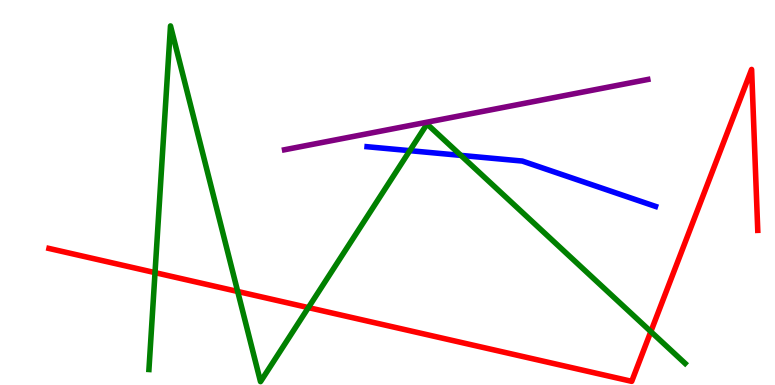[{'lines': ['blue', 'red'], 'intersections': []}, {'lines': ['green', 'red'], 'intersections': [{'x': 2.0, 'y': 2.92}, {'x': 3.07, 'y': 2.43}, {'x': 3.98, 'y': 2.01}, {'x': 8.4, 'y': 1.39}]}, {'lines': ['purple', 'red'], 'intersections': []}, {'lines': ['blue', 'green'], 'intersections': [{'x': 5.29, 'y': 6.09}, {'x': 5.95, 'y': 5.96}]}, {'lines': ['blue', 'purple'], 'intersections': []}, {'lines': ['green', 'purple'], 'intersections': []}]